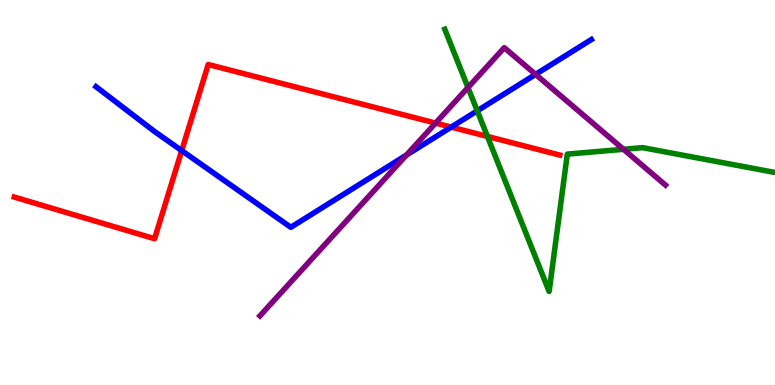[{'lines': ['blue', 'red'], 'intersections': [{'x': 2.34, 'y': 6.09}, {'x': 5.82, 'y': 6.7}]}, {'lines': ['green', 'red'], 'intersections': [{'x': 6.29, 'y': 6.46}]}, {'lines': ['purple', 'red'], 'intersections': [{'x': 5.62, 'y': 6.8}]}, {'lines': ['blue', 'green'], 'intersections': [{'x': 6.16, 'y': 7.12}]}, {'lines': ['blue', 'purple'], 'intersections': [{'x': 5.24, 'y': 5.97}, {'x': 6.91, 'y': 8.07}]}, {'lines': ['green', 'purple'], 'intersections': [{'x': 6.04, 'y': 7.73}, {'x': 8.04, 'y': 6.12}]}]